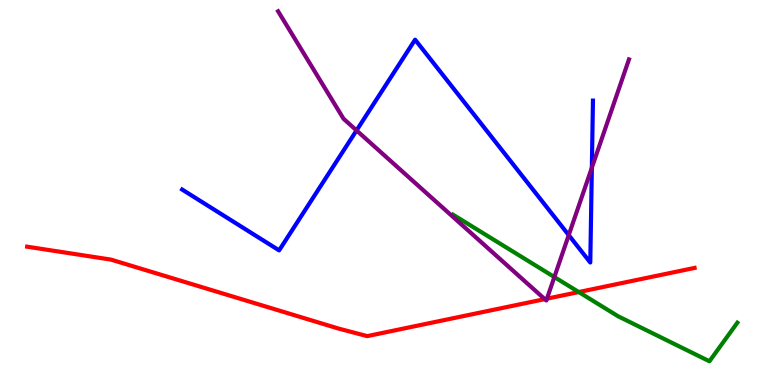[{'lines': ['blue', 'red'], 'intersections': []}, {'lines': ['green', 'red'], 'intersections': [{'x': 7.47, 'y': 2.41}]}, {'lines': ['purple', 'red'], 'intersections': [{'x': 7.03, 'y': 2.23}, {'x': 7.06, 'y': 2.24}]}, {'lines': ['blue', 'green'], 'intersections': []}, {'lines': ['blue', 'purple'], 'intersections': [{'x': 4.6, 'y': 6.61}, {'x': 7.34, 'y': 3.89}, {'x': 7.64, 'y': 5.64}]}, {'lines': ['green', 'purple'], 'intersections': [{'x': 7.15, 'y': 2.8}]}]